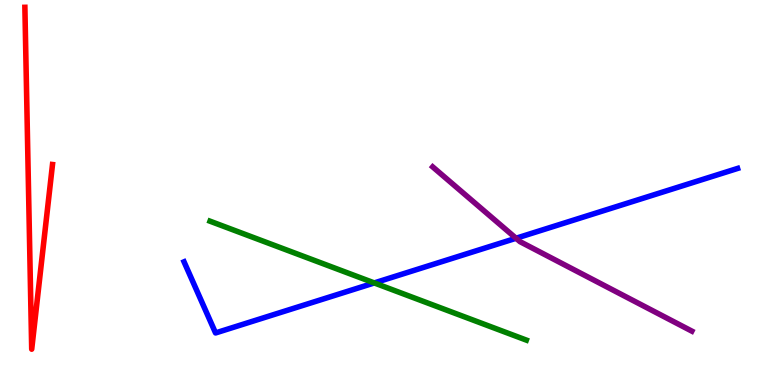[{'lines': ['blue', 'red'], 'intersections': []}, {'lines': ['green', 'red'], 'intersections': []}, {'lines': ['purple', 'red'], 'intersections': []}, {'lines': ['blue', 'green'], 'intersections': [{'x': 4.83, 'y': 2.65}]}, {'lines': ['blue', 'purple'], 'intersections': [{'x': 6.66, 'y': 3.81}]}, {'lines': ['green', 'purple'], 'intersections': []}]